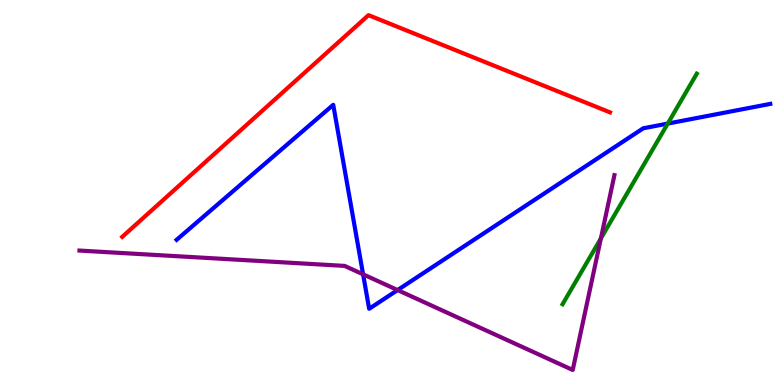[{'lines': ['blue', 'red'], 'intersections': []}, {'lines': ['green', 'red'], 'intersections': []}, {'lines': ['purple', 'red'], 'intersections': []}, {'lines': ['blue', 'green'], 'intersections': [{'x': 8.62, 'y': 6.79}]}, {'lines': ['blue', 'purple'], 'intersections': [{'x': 4.69, 'y': 2.87}, {'x': 5.13, 'y': 2.47}]}, {'lines': ['green', 'purple'], 'intersections': [{'x': 7.75, 'y': 3.81}]}]